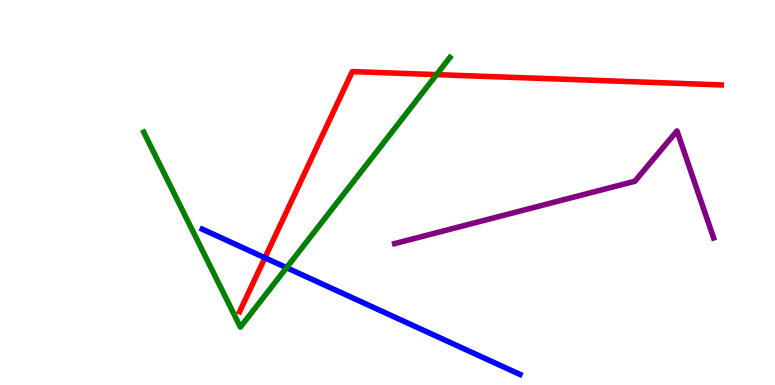[{'lines': ['blue', 'red'], 'intersections': [{'x': 3.42, 'y': 3.3}]}, {'lines': ['green', 'red'], 'intersections': [{'x': 5.63, 'y': 8.06}]}, {'lines': ['purple', 'red'], 'intersections': []}, {'lines': ['blue', 'green'], 'intersections': [{'x': 3.7, 'y': 3.05}]}, {'lines': ['blue', 'purple'], 'intersections': []}, {'lines': ['green', 'purple'], 'intersections': []}]